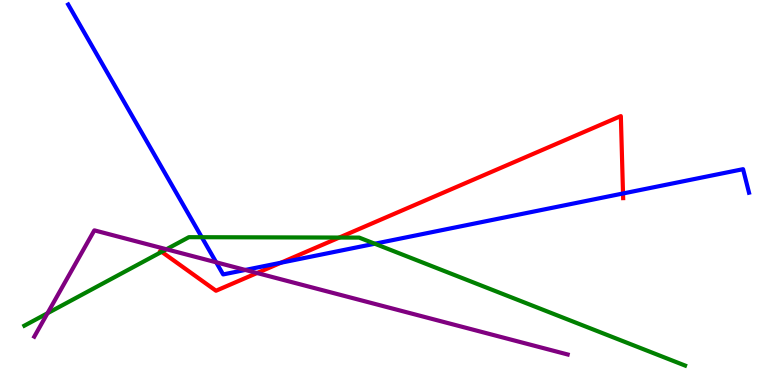[{'lines': ['blue', 'red'], 'intersections': [{'x': 3.62, 'y': 3.18}, {'x': 8.04, 'y': 4.97}]}, {'lines': ['green', 'red'], 'intersections': [{'x': 2.09, 'y': 3.46}, {'x': 4.38, 'y': 3.83}]}, {'lines': ['purple', 'red'], 'intersections': [{'x': 3.32, 'y': 2.91}]}, {'lines': ['blue', 'green'], 'intersections': [{'x': 2.6, 'y': 3.84}, {'x': 4.84, 'y': 3.67}]}, {'lines': ['blue', 'purple'], 'intersections': [{'x': 2.79, 'y': 3.19}, {'x': 3.17, 'y': 2.99}]}, {'lines': ['green', 'purple'], 'intersections': [{'x': 0.613, 'y': 1.86}, {'x': 2.15, 'y': 3.53}]}]